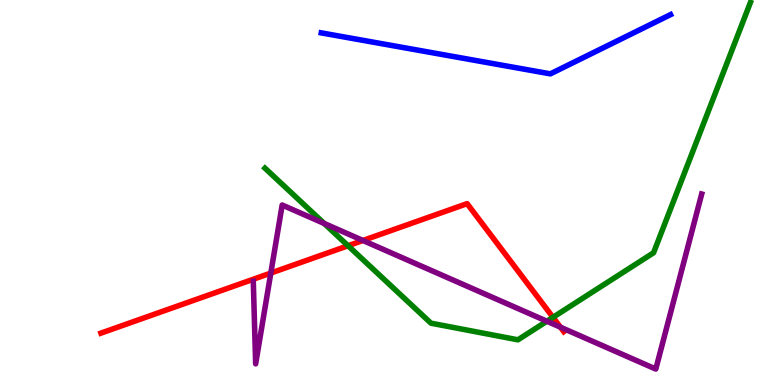[{'lines': ['blue', 'red'], 'intersections': []}, {'lines': ['green', 'red'], 'intersections': [{'x': 4.49, 'y': 3.62}, {'x': 7.14, 'y': 1.76}]}, {'lines': ['purple', 'red'], 'intersections': [{'x': 3.49, 'y': 2.91}, {'x': 4.68, 'y': 3.75}, {'x': 7.23, 'y': 1.5}]}, {'lines': ['blue', 'green'], 'intersections': []}, {'lines': ['blue', 'purple'], 'intersections': []}, {'lines': ['green', 'purple'], 'intersections': [{'x': 4.18, 'y': 4.2}, {'x': 7.06, 'y': 1.66}]}]